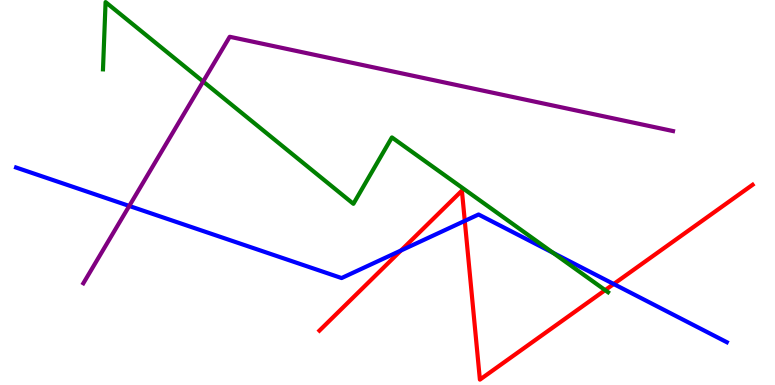[{'lines': ['blue', 'red'], 'intersections': [{'x': 5.17, 'y': 3.49}, {'x': 6.0, 'y': 4.26}, {'x': 7.92, 'y': 2.62}]}, {'lines': ['green', 'red'], 'intersections': [{'x': 7.81, 'y': 2.46}]}, {'lines': ['purple', 'red'], 'intersections': []}, {'lines': ['blue', 'green'], 'intersections': [{'x': 7.14, 'y': 3.43}]}, {'lines': ['blue', 'purple'], 'intersections': [{'x': 1.67, 'y': 4.65}]}, {'lines': ['green', 'purple'], 'intersections': [{'x': 2.62, 'y': 7.88}]}]